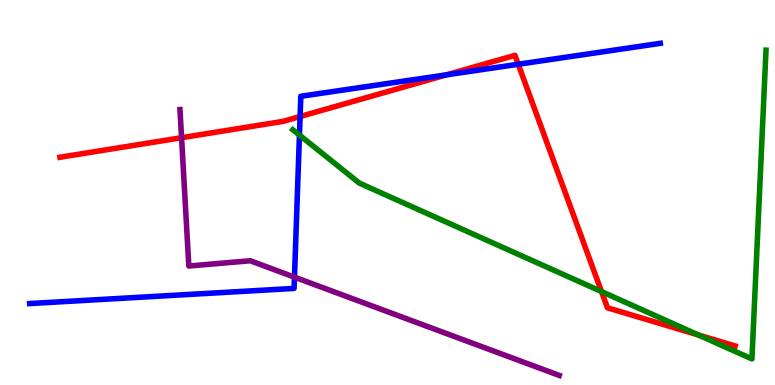[{'lines': ['blue', 'red'], 'intersections': [{'x': 3.87, 'y': 6.97}, {'x': 5.76, 'y': 8.06}, {'x': 6.69, 'y': 8.33}]}, {'lines': ['green', 'red'], 'intersections': [{'x': 7.76, 'y': 2.43}, {'x': 9.01, 'y': 1.3}]}, {'lines': ['purple', 'red'], 'intersections': [{'x': 2.34, 'y': 6.42}]}, {'lines': ['blue', 'green'], 'intersections': [{'x': 3.86, 'y': 6.49}]}, {'lines': ['blue', 'purple'], 'intersections': [{'x': 3.8, 'y': 2.8}]}, {'lines': ['green', 'purple'], 'intersections': []}]